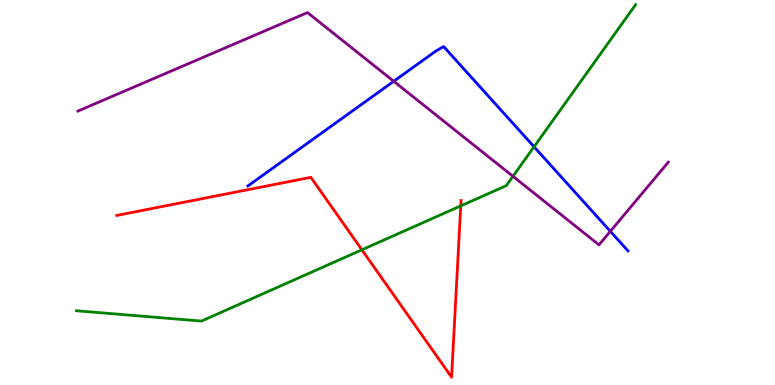[{'lines': ['blue', 'red'], 'intersections': []}, {'lines': ['green', 'red'], 'intersections': [{'x': 4.67, 'y': 3.51}, {'x': 5.95, 'y': 4.65}]}, {'lines': ['purple', 'red'], 'intersections': []}, {'lines': ['blue', 'green'], 'intersections': [{'x': 6.89, 'y': 6.19}]}, {'lines': ['blue', 'purple'], 'intersections': [{'x': 5.08, 'y': 7.89}, {'x': 7.88, 'y': 3.99}]}, {'lines': ['green', 'purple'], 'intersections': [{'x': 6.62, 'y': 5.42}]}]